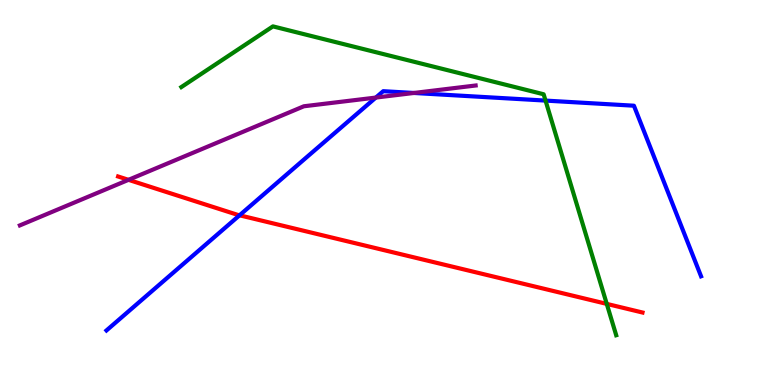[{'lines': ['blue', 'red'], 'intersections': [{'x': 3.09, 'y': 4.41}]}, {'lines': ['green', 'red'], 'intersections': [{'x': 7.83, 'y': 2.11}]}, {'lines': ['purple', 'red'], 'intersections': [{'x': 1.66, 'y': 5.33}]}, {'lines': ['blue', 'green'], 'intersections': [{'x': 7.04, 'y': 7.39}]}, {'lines': ['blue', 'purple'], 'intersections': [{'x': 4.85, 'y': 7.47}, {'x': 5.34, 'y': 7.59}]}, {'lines': ['green', 'purple'], 'intersections': []}]